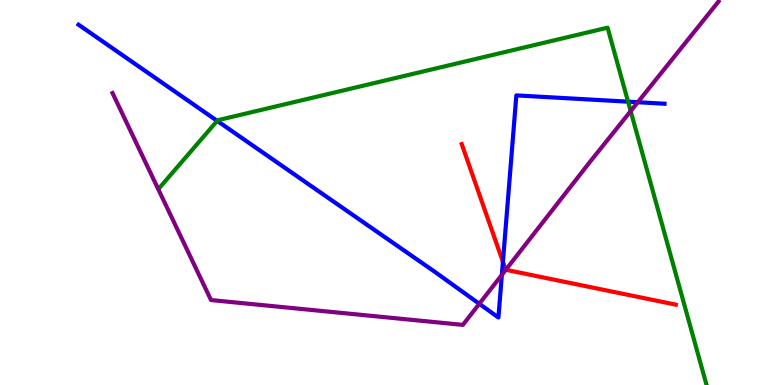[{'lines': ['blue', 'red'], 'intersections': [{'x': 6.49, 'y': 3.2}]}, {'lines': ['green', 'red'], 'intersections': []}, {'lines': ['purple', 'red'], 'intersections': [{'x': 6.53, 'y': 2.99}]}, {'lines': ['blue', 'green'], 'intersections': [{'x': 2.8, 'y': 6.86}, {'x': 8.1, 'y': 7.36}]}, {'lines': ['blue', 'purple'], 'intersections': [{'x': 6.18, 'y': 2.11}, {'x': 6.48, 'y': 2.86}, {'x': 8.23, 'y': 7.34}]}, {'lines': ['green', 'purple'], 'intersections': [{'x': 8.14, 'y': 7.11}]}]